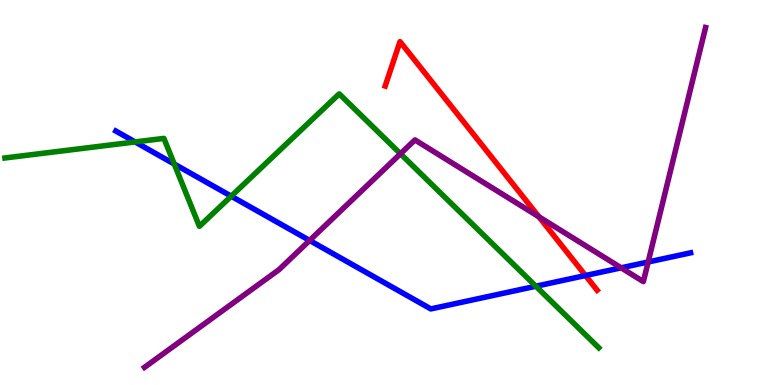[{'lines': ['blue', 'red'], 'intersections': [{'x': 7.55, 'y': 2.84}]}, {'lines': ['green', 'red'], 'intersections': []}, {'lines': ['purple', 'red'], 'intersections': [{'x': 6.95, 'y': 4.37}]}, {'lines': ['blue', 'green'], 'intersections': [{'x': 1.74, 'y': 6.31}, {'x': 2.25, 'y': 5.74}, {'x': 2.98, 'y': 4.9}, {'x': 6.91, 'y': 2.57}]}, {'lines': ['blue', 'purple'], 'intersections': [{'x': 4.0, 'y': 3.75}, {'x': 8.01, 'y': 3.04}, {'x': 8.36, 'y': 3.2}]}, {'lines': ['green', 'purple'], 'intersections': [{'x': 5.17, 'y': 6.01}]}]